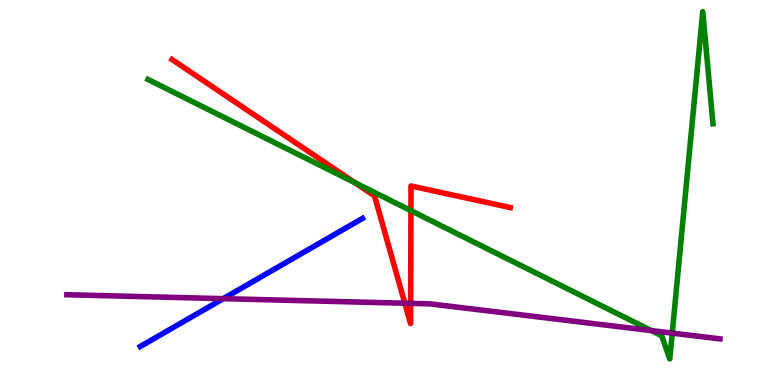[{'lines': ['blue', 'red'], 'intersections': []}, {'lines': ['green', 'red'], 'intersections': [{'x': 4.58, 'y': 5.26}, {'x': 5.3, 'y': 4.53}]}, {'lines': ['purple', 'red'], 'intersections': [{'x': 5.22, 'y': 2.12}, {'x': 5.3, 'y': 2.12}]}, {'lines': ['blue', 'green'], 'intersections': []}, {'lines': ['blue', 'purple'], 'intersections': [{'x': 2.88, 'y': 2.24}]}, {'lines': ['green', 'purple'], 'intersections': [{'x': 8.4, 'y': 1.41}, {'x': 8.67, 'y': 1.35}]}]